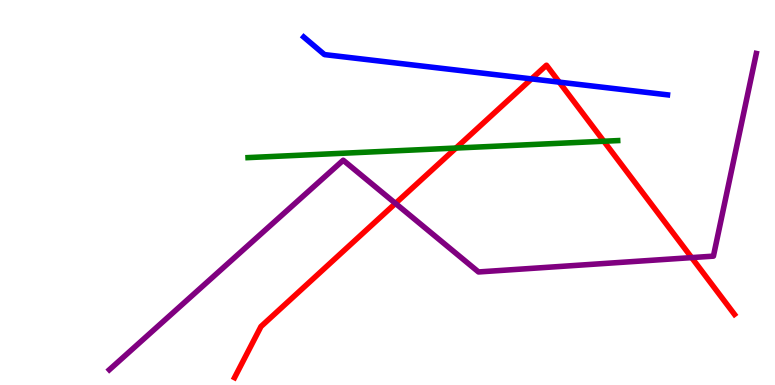[{'lines': ['blue', 'red'], 'intersections': [{'x': 6.86, 'y': 7.95}, {'x': 7.22, 'y': 7.87}]}, {'lines': ['green', 'red'], 'intersections': [{'x': 5.88, 'y': 6.15}, {'x': 7.79, 'y': 6.33}]}, {'lines': ['purple', 'red'], 'intersections': [{'x': 5.1, 'y': 4.72}, {'x': 8.92, 'y': 3.31}]}, {'lines': ['blue', 'green'], 'intersections': []}, {'lines': ['blue', 'purple'], 'intersections': []}, {'lines': ['green', 'purple'], 'intersections': []}]